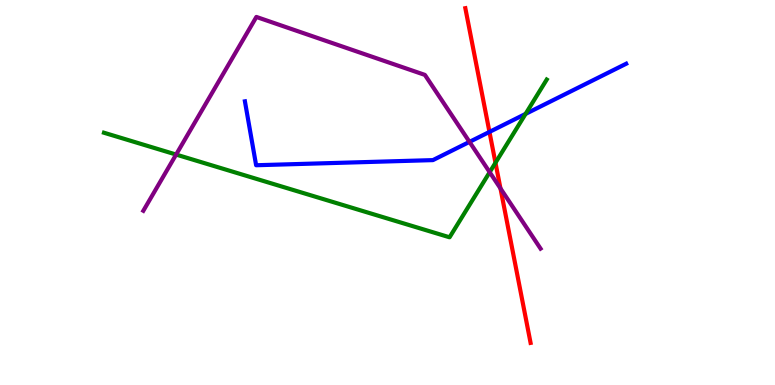[{'lines': ['blue', 'red'], 'intersections': [{'x': 6.32, 'y': 6.57}]}, {'lines': ['green', 'red'], 'intersections': [{'x': 6.39, 'y': 5.77}]}, {'lines': ['purple', 'red'], 'intersections': [{'x': 6.46, 'y': 5.11}]}, {'lines': ['blue', 'green'], 'intersections': [{'x': 6.78, 'y': 7.04}]}, {'lines': ['blue', 'purple'], 'intersections': [{'x': 6.06, 'y': 6.31}]}, {'lines': ['green', 'purple'], 'intersections': [{'x': 2.27, 'y': 5.99}, {'x': 6.32, 'y': 5.53}]}]